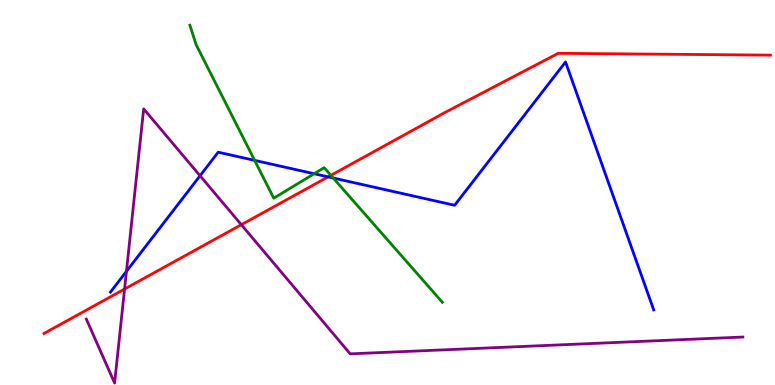[{'lines': ['blue', 'red'], 'intersections': [{'x': 4.23, 'y': 5.41}]}, {'lines': ['green', 'red'], 'intersections': [{'x': 4.27, 'y': 5.45}]}, {'lines': ['purple', 'red'], 'intersections': [{'x': 1.61, 'y': 2.49}, {'x': 3.11, 'y': 4.16}]}, {'lines': ['blue', 'green'], 'intersections': [{'x': 3.29, 'y': 5.83}, {'x': 4.05, 'y': 5.49}, {'x': 4.3, 'y': 5.38}]}, {'lines': ['blue', 'purple'], 'intersections': [{'x': 1.63, 'y': 2.95}, {'x': 2.58, 'y': 5.44}]}, {'lines': ['green', 'purple'], 'intersections': []}]